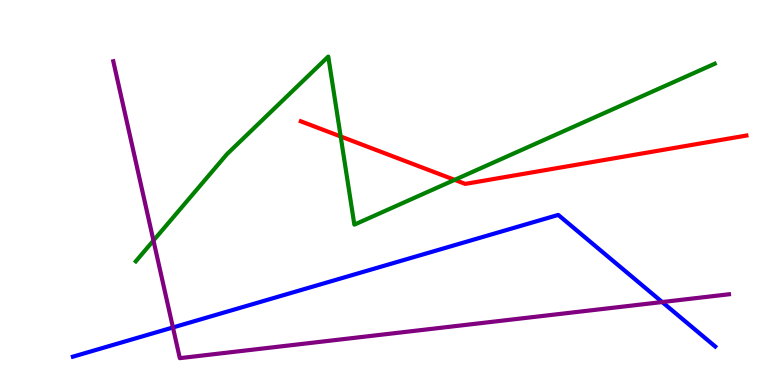[{'lines': ['blue', 'red'], 'intersections': []}, {'lines': ['green', 'red'], 'intersections': [{'x': 4.4, 'y': 6.46}, {'x': 5.87, 'y': 5.33}]}, {'lines': ['purple', 'red'], 'intersections': []}, {'lines': ['blue', 'green'], 'intersections': []}, {'lines': ['blue', 'purple'], 'intersections': [{'x': 2.23, 'y': 1.49}, {'x': 8.54, 'y': 2.15}]}, {'lines': ['green', 'purple'], 'intersections': [{'x': 1.98, 'y': 3.75}]}]